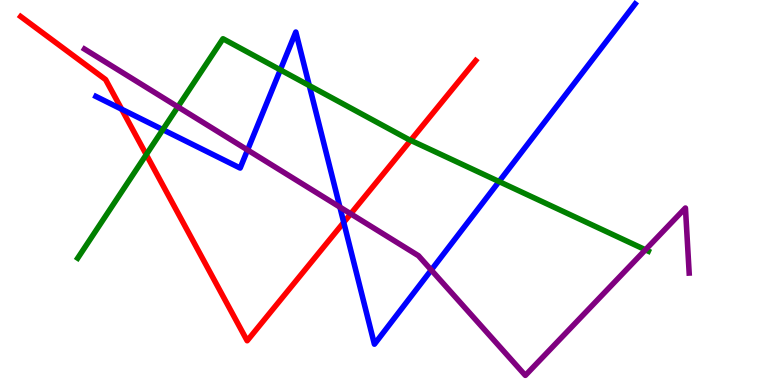[{'lines': ['blue', 'red'], 'intersections': [{'x': 1.57, 'y': 7.16}, {'x': 4.44, 'y': 4.22}]}, {'lines': ['green', 'red'], 'intersections': [{'x': 1.89, 'y': 5.98}, {'x': 5.3, 'y': 6.35}]}, {'lines': ['purple', 'red'], 'intersections': [{'x': 4.53, 'y': 4.45}]}, {'lines': ['blue', 'green'], 'intersections': [{'x': 2.1, 'y': 6.63}, {'x': 3.62, 'y': 8.19}, {'x': 3.99, 'y': 7.78}, {'x': 6.44, 'y': 5.28}]}, {'lines': ['blue', 'purple'], 'intersections': [{'x': 3.19, 'y': 6.1}, {'x': 4.39, 'y': 4.62}, {'x': 5.56, 'y': 2.99}]}, {'lines': ['green', 'purple'], 'intersections': [{'x': 2.3, 'y': 7.22}, {'x': 8.33, 'y': 3.51}]}]